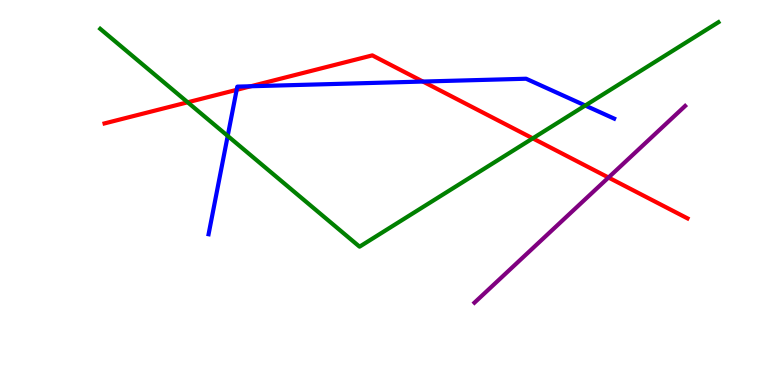[{'lines': ['blue', 'red'], 'intersections': [{'x': 3.05, 'y': 7.67}, {'x': 3.24, 'y': 7.76}, {'x': 5.46, 'y': 7.88}]}, {'lines': ['green', 'red'], 'intersections': [{'x': 2.42, 'y': 7.34}, {'x': 6.87, 'y': 6.41}]}, {'lines': ['purple', 'red'], 'intersections': [{'x': 7.85, 'y': 5.39}]}, {'lines': ['blue', 'green'], 'intersections': [{'x': 2.94, 'y': 6.47}, {'x': 7.55, 'y': 7.26}]}, {'lines': ['blue', 'purple'], 'intersections': []}, {'lines': ['green', 'purple'], 'intersections': []}]